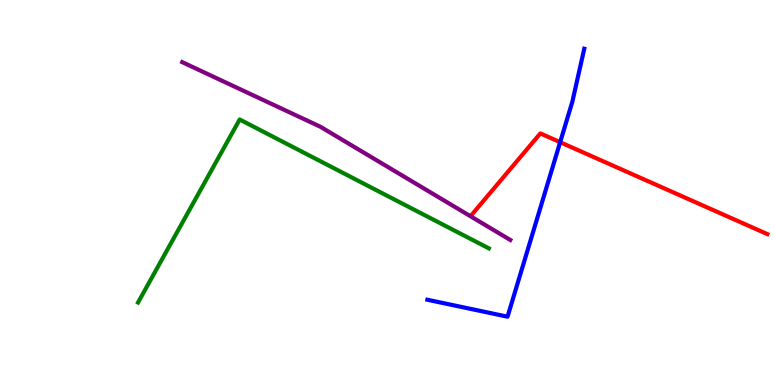[{'lines': ['blue', 'red'], 'intersections': [{'x': 7.23, 'y': 6.31}]}, {'lines': ['green', 'red'], 'intersections': []}, {'lines': ['purple', 'red'], 'intersections': []}, {'lines': ['blue', 'green'], 'intersections': []}, {'lines': ['blue', 'purple'], 'intersections': []}, {'lines': ['green', 'purple'], 'intersections': []}]